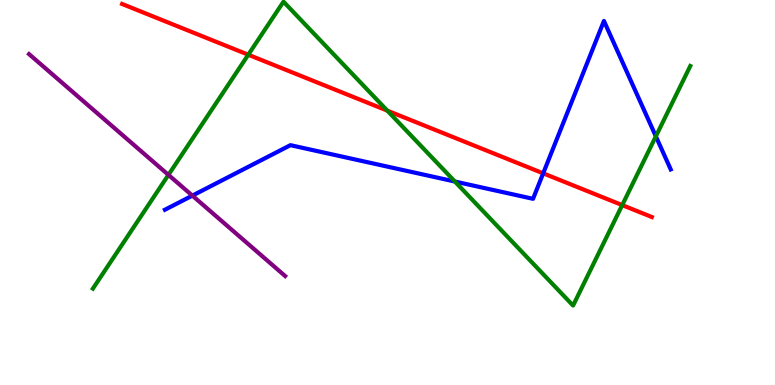[{'lines': ['blue', 'red'], 'intersections': [{'x': 7.01, 'y': 5.5}]}, {'lines': ['green', 'red'], 'intersections': [{'x': 3.2, 'y': 8.58}, {'x': 5.0, 'y': 7.13}, {'x': 8.03, 'y': 4.67}]}, {'lines': ['purple', 'red'], 'intersections': []}, {'lines': ['blue', 'green'], 'intersections': [{'x': 5.87, 'y': 5.28}, {'x': 8.46, 'y': 6.46}]}, {'lines': ['blue', 'purple'], 'intersections': [{'x': 2.48, 'y': 4.92}]}, {'lines': ['green', 'purple'], 'intersections': [{'x': 2.17, 'y': 5.46}]}]